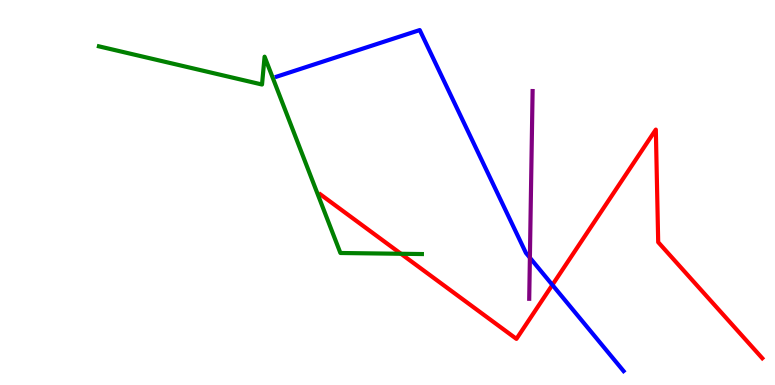[{'lines': ['blue', 'red'], 'intersections': [{'x': 7.13, 'y': 2.6}]}, {'lines': ['green', 'red'], 'intersections': [{'x': 5.17, 'y': 3.41}]}, {'lines': ['purple', 'red'], 'intersections': []}, {'lines': ['blue', 'green'], 'intersections': []}, {'lines': ['blue', 'purple'], 'intersections': [{'x': 6.84, 'y': 3.31}]}, {'lines': ['green', 'purple'], 'intersections': []}]